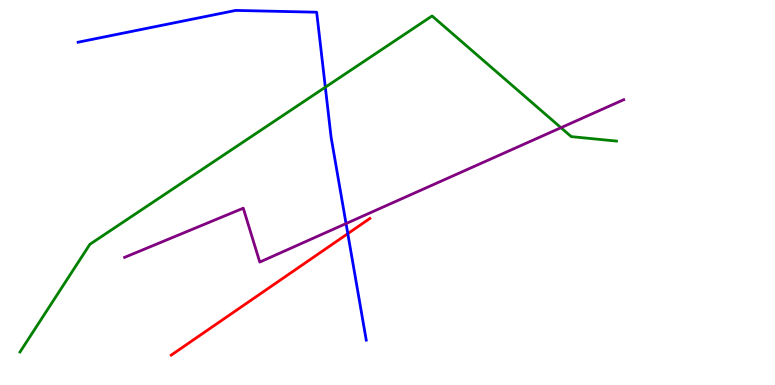[{'lines': ['blue', 'red'], 'intersections': [{'x': 4.49, 'y': 3.93}]}, {'lines': ['green', 'red'], 'intersections': []}, {'lines': ['purple', 'red'], 'intersections': []}, {'lines': ['blue', 'green'], 'intersections': [{'x': 4.2, 'y': 7.74}]}, {'lines': ['blue', 'purple'], 'intersections': [{'x': 4.47, 'y': 4.19}]}, {'lines': ['green', 'purple'], 'intersections': [{'x': 7.24, 'y': 6.68}]}]